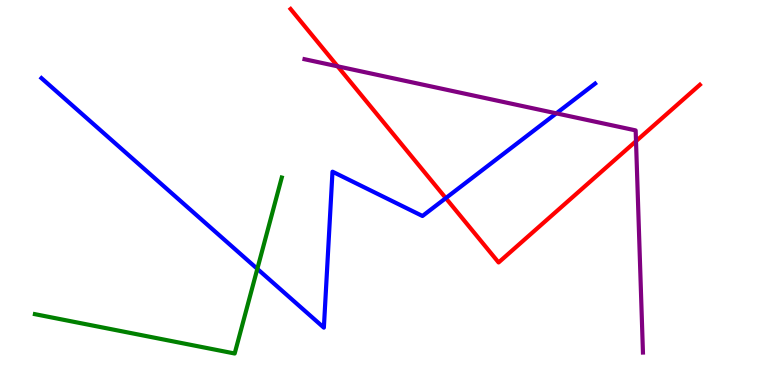[{'lines': ['blue', 'red'], 'intersections': [{'x': 5.75, 'y': 4.85}]}, {'lines': ['green', 'red'], 'intersections': []}, {'lines': ['purple', 'red'], 'intersections': [{'x': 4.36, 'y': 8.28}, {'x': 8.21, 'y': 6.33}]}, {'lines': ['blue', 'green'], 'intersections': [{'x': 3.32, 'y': 3.02}]}, {'lines': ['blue', 'purple'], 'intersections': [{'x': 7.18, 'y': 7.06}]}, {'lines': ['green', 'purple'], 'intersections': []}]